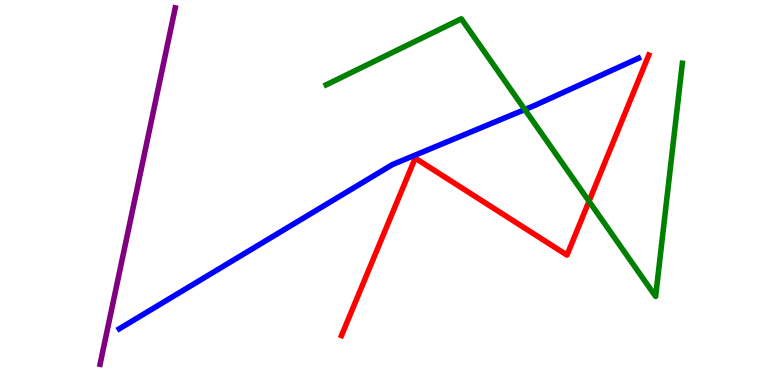[{'lines': ['blue', 'red'], 'intersections': []}, {'lines': ['green', 'red'], 'intersections': [{'x': 7.6, 'y': 4.77}]}, {'lines': ['purple', 'red'], 'intersections': []}, {'lines': ['blue', 'green'], 'intersections': [{'x': 6.77, 'y': 7.15}]}, {'lines': ['blue', 'purple'], 'intersections': []}, {'lines': ['green', 'purple'], 'intersections': []}]